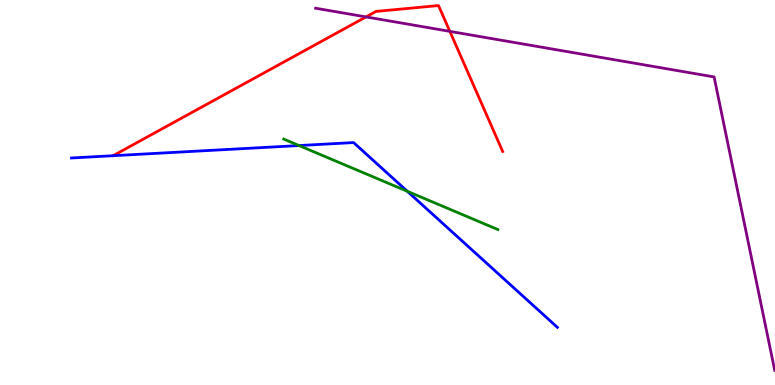[{'lines': ['blue', 'red'], 'intersections': []}, {'lines': ['green', 'red'], 'intersections': []}, {'lines': ['purple', 'red'], 'intersections': [{'x': 4.72, 'y': 9.56}, {'x': 5.8, 'y': 9.19}]}, {'lines': ['blue', 'green'], 'intersections': [{'x': 3.86, 'y': 6.22}, {'x': 5.26, 'y': 5.03}]}, {'lines': ['blue', 'purple'], 'intersections': []}, {'lines': ['green', 'purple'], 'intersections': []}]